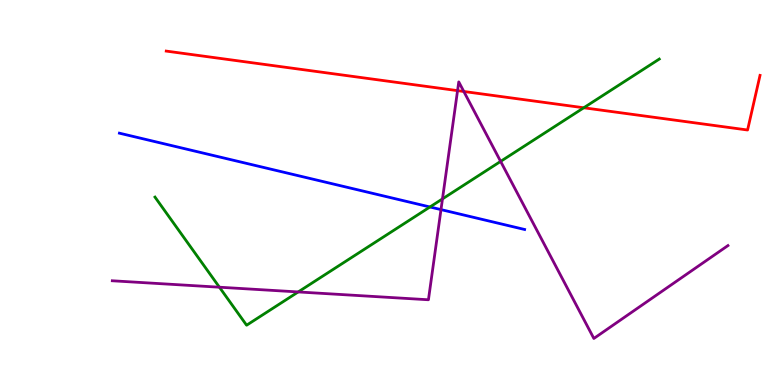[{'lines': ['blue', 'red'], 'intersections': []}, {'lines': ['green', 'red'], 'intersections': [{'x': 7.53, 'y': 7.2}]}, {'lines': ['purple', 'red'], 'intersections': [{'x': 5.9, 'y': 7.65}, {'x': 5.98, 'y': 7.62}]}, {'lines': ['blue', 'green'], 'intersections': [{'x': 5.55, 'y': 4.62}]}, {'lines': ['blue', 'purple'], 'intersections': [{'x': 5.69, 'y': 4.56}]}, {'lines': ['green', 'purple'], 'intersections': [{'x': 2.83, 'y': 2.54}, {'x': 3.85, 'y': 2.42}, {'x': 5.71, 'y': 4.83}, {'x': 6.46, 'y': 5.81}]}]